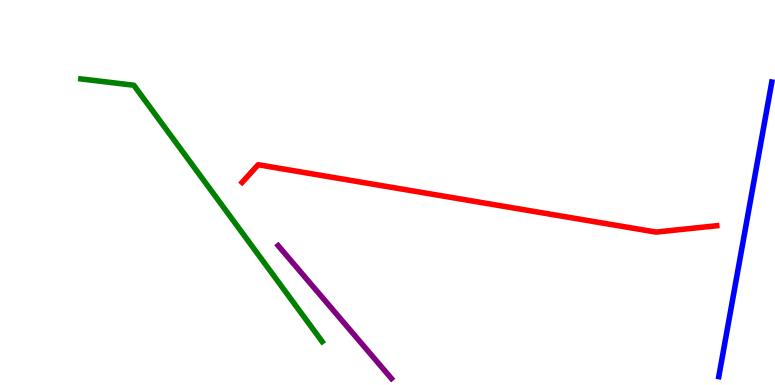[{'lines': ['blue', 'red'], 'intersections': []}, {'lines': ['green', 'red'], 'intersections': []}, {'lines': ['purple', 'red'], 'intersections': []}, {'lines': ['blue', 'green'], 'intersections': []}, {'lines': ['blue', 'purple'], 'intersections': []}, {'lines': ['green', 'purple'], 'intersections': []}]